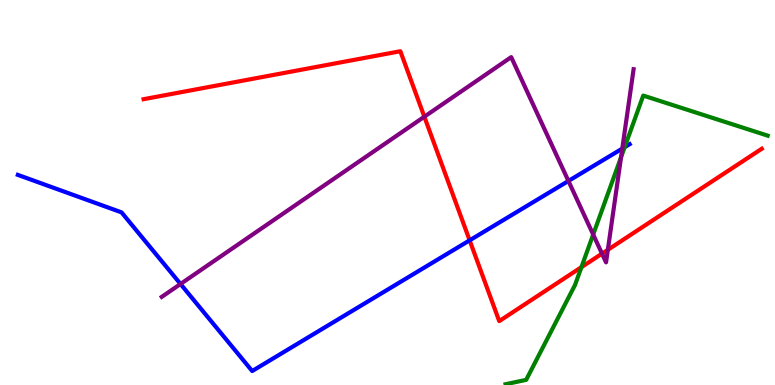[{'lines': ['blue', 'red'], 'intersections': [{'x': 6.06, 'y': 3.76}]}, {'lines': ['green', 'red'], 'intersections': [{'x': 7.5, 'y': 3.06}]}, {'lines': ['purple', 'red'], 'intersections': [{'x': 5.48, 'y': 6.97}, {'x': 7.77, 'y': 3.41}, {'x': 7.84, 'y': 3.51}]}, {'lines': ['blue', 'green'], 'intersections': [{'x': 8.06, 'y': 6.18}]}, {'lines': ['blue', 'purple'], 'intersections': [{'x': 2.33, 'y': 2.62}, {'x': 7.33, 'y': 5.3}, {'x': 8.03, 'y': 6.14}]}, {'lines': ['green', 'purple'], 'intersections': [{'x': 7.65, 'y': 3.91}, {'x': 8.01, 'y': 5.92}]}]